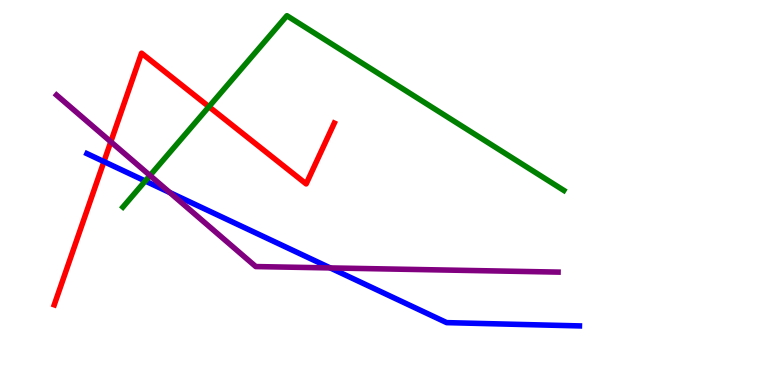[{'lines': ['blue', 'red'], 'intersections': [{'x': 1.34, 'y': 5.8}]}, {'lines': ['green', 'red'], 'intersections': [{'x': 2.7, 'y': 7.23}]}, {'lines': ['purple', 'red'], 'intersections': [{'x': 1.43, 'y': 6.32}]}, {'lines': ['blue', 'green'], 'intersections': [{'x': 1.87, 'y': 5.3}]}, {'lines': ['blue', 'purple'], 'intersections': [{'x': 2.19, 'y': 5.0}, {'x': 4.26, 'y': 3.04}]}, {'lines': ['green', 'purple'], 'intersections': [{'x': 1.94, 'y': 5.44}]}]